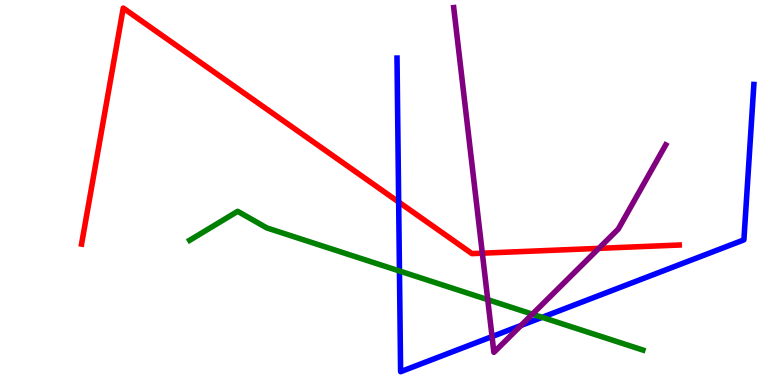[{'lines': ['blue', 'red'], 'intersections': [{'x': 5.14, 'y': 4.75}]}, {'lines': ['green', 'red'], 'intersections': []}, {'lines': ['purple', 'red'], 'intersections': [{'x': 6.22, 'y': 3.42}, {'x': 7.73, 'y': 3.55}]}, {'lines': ['blue', 'green'], 'intersections': [{'x': 5.15, 'y': 2.96}, {'x': 7.0, 'y': 1.76}]}, {'lines': ['blue', 'purple'], 'intersections': [{'x': 6.35, 'y': 1.26}, {'x': 6.72, 'y': 1.55}]}, {'lines': ['green', 'purple'], 'intersections': [{'x': 6.29, 'y': 2.22}, {'x': 6.87, 'y': 1.84}]}]